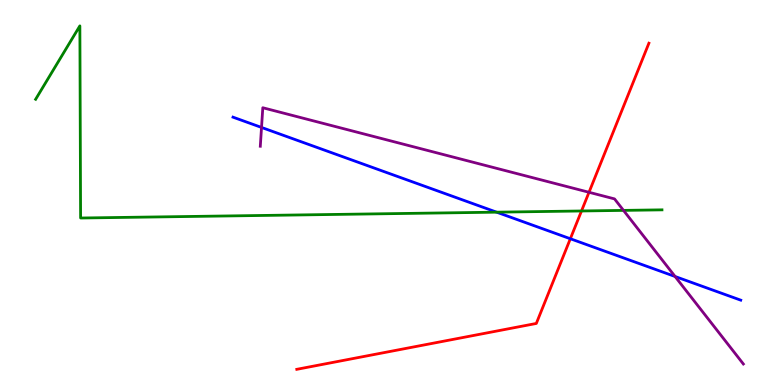[{'lines': ['blue', 'red'], 'intersections': [{'x': 7.36, 'y': 3.8}]}, {'lines': ['green', 'red'], 'intersections': [{'x': 7.5, 'y': 4.52}]}, {'lines': ['purple', 'red'], 'intersections': [{'x': 7.6, 'y': 5.01}]}, {'lines': ['blue', 'green'], 'intersections': [{'x': 6.41, 'y': 4.49}]}, {'lines': ['blue', 'purple'], 'intersections': [{'x': 3.37, 'y': 6.69}, {'x': 8.71, 'y': 2.82}]}, {'lines': ['green', 'purple'], 'intersections': [{'x': 8.05, 'y': 4.54}]}]